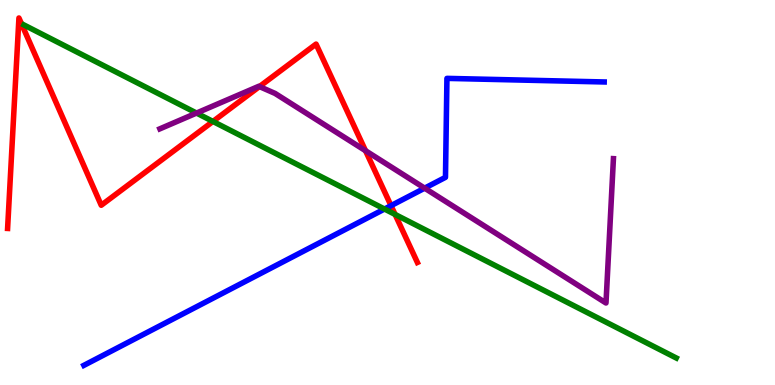[{'lines': ['blue', 'red'], 'intersections': [{'x': 5.05, 'y': 4.66}]}, {'lines': ['green', 'red'], 'intersections': [{'x': 2.75, 'y': 6.85}, {'x': 5.1, 'y': 4.43}]}, {'lines': ['purple', 'red'], 'intersections': [{'x': 3.35, 'y': 7.75}, {'x': 4.72, 'y': 6.09}]}, {'lines': ['blue', 'green'], 'intersections': [{'x': 4.96, 'y': 4.57}]}, {'lines': ['blue', 'purple'], 'intersections': [{'x': 5.48, 'y': 5.11}]}, {'lines': ['green', 'purple'], 'intersections': [{'x': 2.54, 'y': 7.06}]}]